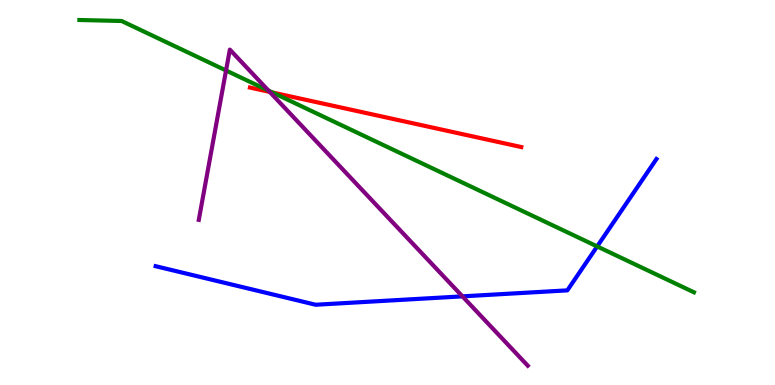[{'lines': ['blue', 'red'], 'intersections': []}, {'lines': ['green', 'red'], 'intersections': [{'x': 3.52, 'y': 7.6}]}, {'lines': ['purple', 'red'], 'intersections': [{'x': 3.48, 'y': 7.61}]}, {'lines': ['blue', 'green'], 'intersections': [{'x': 7.71, 'y': 3.6}]}, {'lines': ['blue', 'purple'], 'intersections': [{'x': 5.97, 'y': 2.3}]}, {'lines': ['green', 'purple'], 'intersections': [{'x': 2.92, 'y': 8.17}, {'x': 3.46, 'y': 7.65}]}]